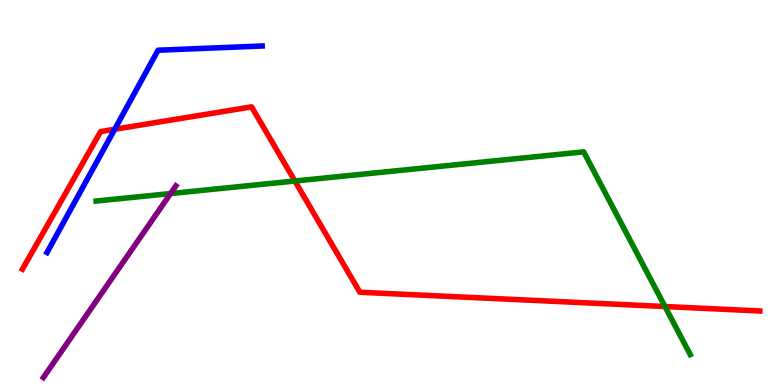[{'lines': ['blue', 'red'], 'intersections': [{'x': 1.48, 'y': 6.64}]}, {'lines': ['green', 'red'], 'intersections': [{'x': 3.8, 'y': 5.3}, {'x': 8.58, 'y': 2.04}]}, {'lines': ['purple', 'red'], 'intersections': []}, {'lines': ['blue', 'green'], 'intersections': []}, {'lines': ['blue', 'purple'], 'intersections': []}, {'lines': ['green', 'purple'], 'intersections': [{'x': 2.2, 'y': 4.97}]}]